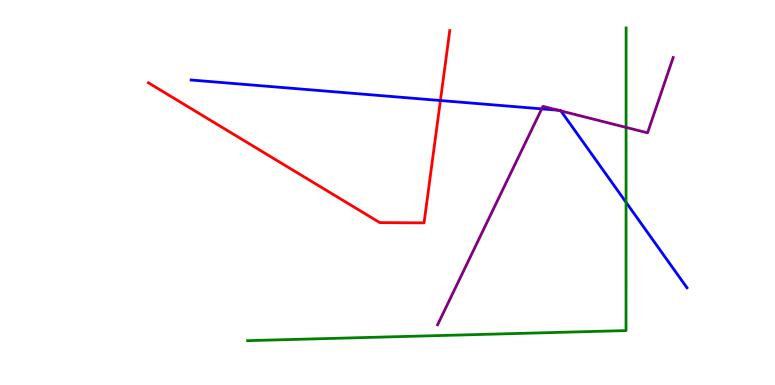[{'lines': ['blue', 'red'], 'intersections': [{'x': 5.68, 'y': 7.39}]}, {'lines': ['green', 'red'], 'intersections': []}, {'lines': ['purple', 'red'], 'intersections': []}, {'lines': ['blue', 'green'], 'intersections': [{'x': 8.08, 'y': 4.75}]}, {'lines': ['blue', 'purple'], 'intersections': [{'x': 6.99, 'y': 7.17}, {'x': 7.2, 'y': 7.14}, {'x': 7.24, 'y': 7.12}]}, {'lines': ['green', 'purple'], 'intersections': [{'x': 8.08, 'y': 6.69}]}]